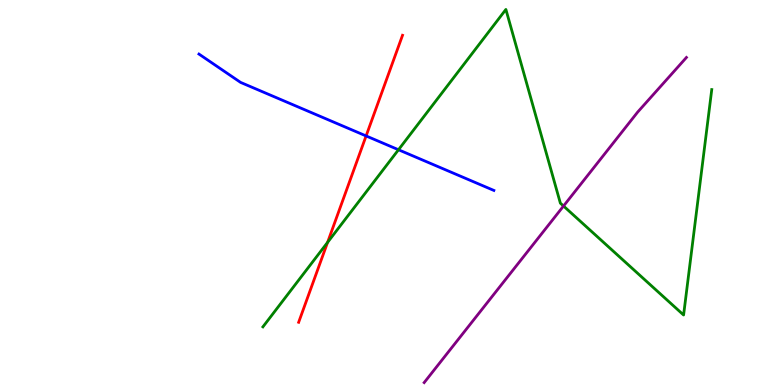[{'lines': ['blue', 'red'], 'intersections': [{'x': 4.72, 'y': 6.47}]}, {'lines': ['green', 'red'], 'intersections': [{'x': 4.23, 'y': 3.7}]}, {'lines': ['purple', 'red'], 'intersections': []}, {'lines': ['blue', 'green'], 'intersections': [{'x': 5.14, 'y': 6.11}]}, {'lines': ['blue', 'purple'], 'intersections': []}, {'lines': ['green', 'purple'], 'intersections': [{'x': 7.27, 'y': 4.65}]}]